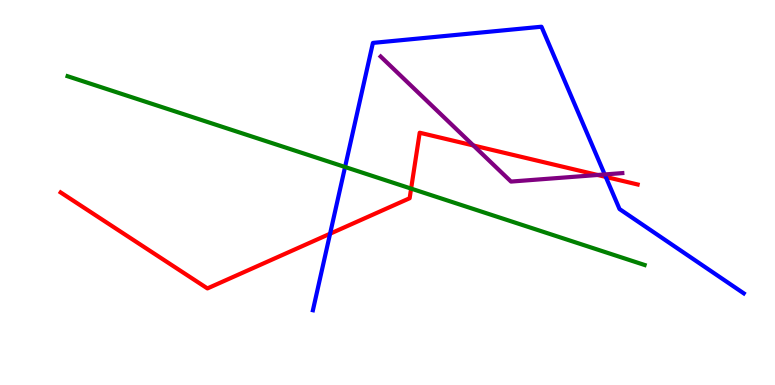[{'lines': ['blue', 'red'], 'intersections': [{'x': 4.26, 'y': 3.93}, {'x': 7.82, 'y': 5.4}]}, {'lines': ['green', 'red'], 'intersections': [{'x': 5.3, 'y': 5.1}]}, {'lines': ['purple', 'red'], 'intersections': [{'x': 6.11, 'y': 6.22}, {'x': 7.71, 'y': 5.46}]}, {'lines': ['blue', 'green'], 'intersections': [{'x': 4.45, 'y': 5.66}]}, {'lines': ['blue', 'purple'], 'intersections': [{'x': 7.8, 'y': 5.47}]}, {'lines': ['green', 'purple'], 'intersections': []}]